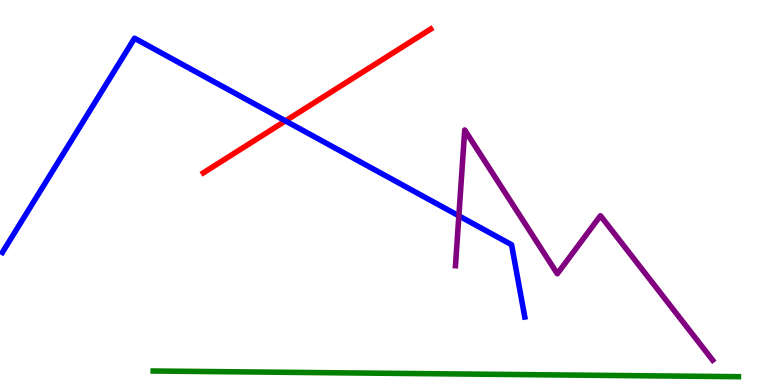[{'lines': ['blue', 'red'], 'intersections': [{'x': 3.68, 'y': 6.86}]}, {'lines': ['green', 'red'], 'intersections': []}, {'lines': ['purple', 'red'], 'intersections': []}, {'lines': ['blue', 'green'], 'intersections': []}, {'lines': ['blue', 'purple'], 'intersections': [{'x': 5.92, 'y': 4.39}]}, {'lines': ['green', 'purple'], 'intersections': []}]